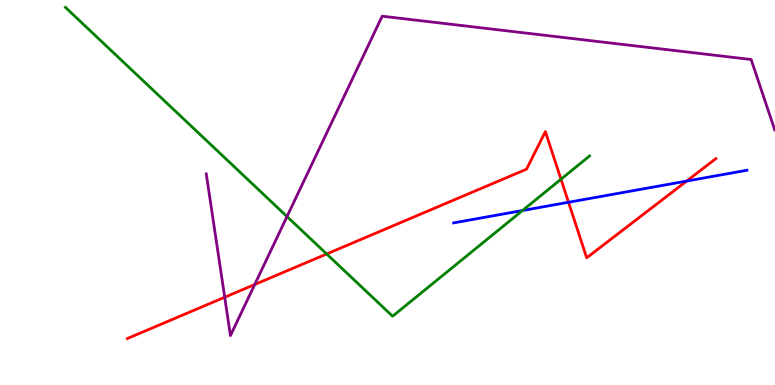[{'lines': ['blue', 'red'], 'intersections': [{'x': 7.34, 'y': 4.75}, {'x': 8.86, 'y': 5.3}]}, {'lines': ['green', 'red'], 'intersections': [{'x': 4.21, 'y': 3.4}, {'x': 7.24, 'y': 5.34}]}, {'lines': ['purple', 'red'], 'intersections': [{'x': 2.9, 'y': 2.28}, {'x': 3.29, 'y': 2.61}]}, {'lines': ['blue', 'green'], 'intersections': [{'x': 6.74, 'y': 4.53}]}, {'lines': ['blue', 'purple'], 'intersections': []}, {'lines': ['green', 'purple'], 'intersections': [{'x': 3.7, 'y': 4.38}]}]